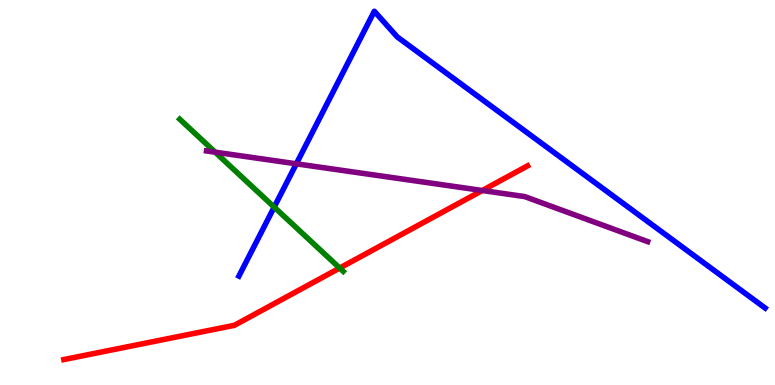[{'lines': ['blue', 'red'], 'intersections': []}, {'lines': ['green', 'red'], 'intersections': [{'x': 4.38, 'y': 3.04}]}, {'lines': ['purple', 'red'], 'intersections': [{'x': 6.22, 'y': 5.05}]}, {'lines': ['blue', 'green'], 'intersections': [{'x': 3.54, 'y': 4.62}]}, {'lines': ['blue', 'purple'], 'intersections': [{'x': 3.82, 'y': 5.75}]}, {'lines': ['green', 'purple'], 'intersections': [{'x': 2.78, 'y': 6.05}]}]